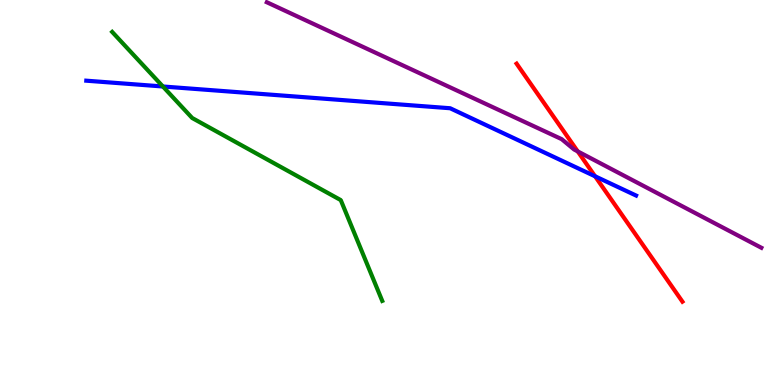[{'lines': ['blue', 'red'], 'intersections': [{'x': 7.68, 'y': 5.42}]}, {'lines': ['green', 'red'], 'intersections': []}, {'lines': ['purple', 'red'], 'intersections': [{'x': 7.45, 'y': 6.07}]}, {'lines': ['blue', 'green'], 'intersections': [{'x': 2.1, 'y': 7.75}]}, {'lines': ['blue', 'purple'], 'intersections': []}, {'lines': ['green', 'purple'], 'intersections': []}]